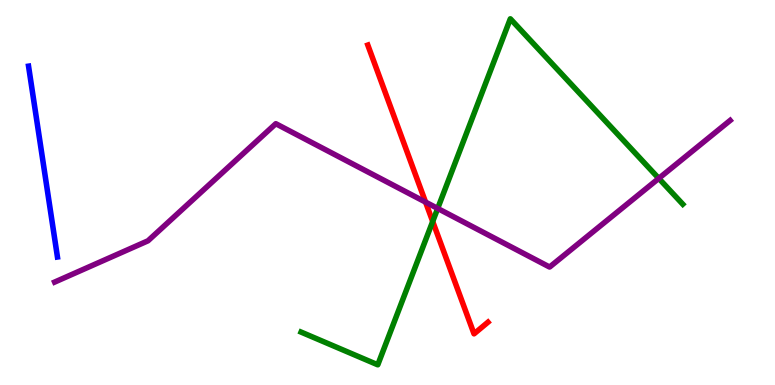[{'lines': ['blue', 'red'], 'intersections': []}, {'lines': ['green', 'red'], 'intersections': [{'x': 5.58, 'y': 4.25}]}, {'lines': ['purple', 'red'], 'intersections': [{'x': 5.49, 'y': 4.75}]}, {'lines': ['blue', 'green'], 'intersections': []}, {'lines': ['blue', 'purple'], 'intersections': []}, {'lines': ['green', 'purple'], 'intersections': [{'x': 5.65, 'y': 4.59}, {'x': 8.5, 'y': 5.37}]}]